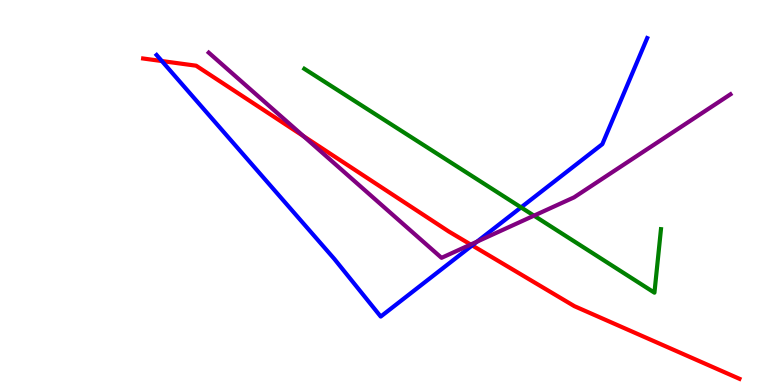[{'lines': ['blue', 'red'], 'intersections': [{'x': 2.09, 'y': 8.41}, {'x': 6.09, 'y': 3.63}]}, {'lines': ['green', 'red'], 'intersections': []}, {'lines': ['purple', 'red'], 'intersections': [{'x': 3.92, 'y': 6.46}, {'x': 6.07, 'y': 3.65}]}, {'lines': ['blue', 'green'], 'intersections': [{'x': 6.72, 'y': 4.61}]}, {'lines': ['blue', 'purple'], 'intersections': [{'x': 6.15, 'y': 3.72}]}, {'lines': ['green', 'purple'], 'intersections': [{'x': 6.89, 'y': 4.4}]}]